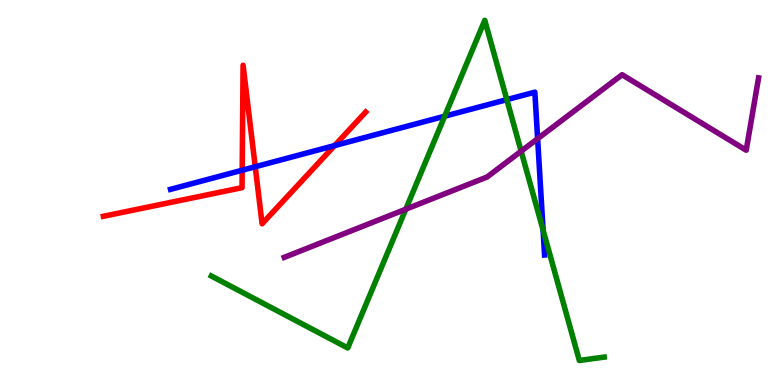[{'lines': ['blue', 'red'], 'intersections': [{'x': 3.12, 'y': 5.58}, {'x': 3.29, 'y': 5.67}, {'x': 4.32, 'y': 6.22}]}, {'lines': ['green', 'red'], 'intersections': []}, {'lines': ['purple', 'red'], 'intersections': []}, {'lines': ['blue', 'green'], 'intersections': [{'x': 5.74, 'y': 6.98}, {'x': 6.54, 'y': 7.41}, {'x': 7.01, 'y': 4.02}]}, {'lines': ['blue', 'purple'], 'intersections': [{'x': 6.94, 'y': 6.4}]}, {'lines': ['green', 'purple'], 'intersections': [{'x': 5.24, 'y': 4.57}, {'x': 6.72, 'y': 6.07}]}]